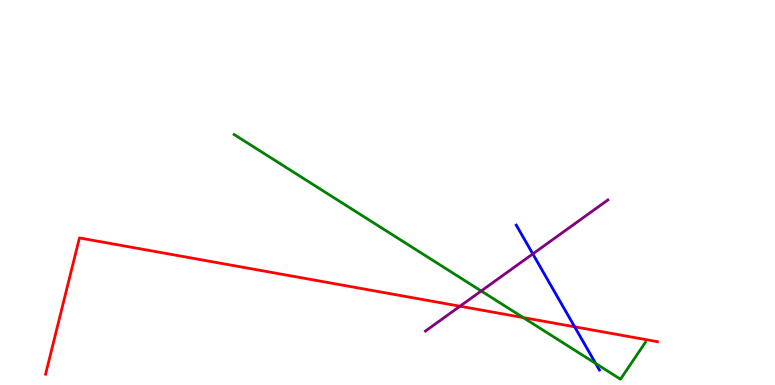[{'lines': ['blue', 'red'], 'intersections': [{'x': 7.41, 'y': 1.51}]}, {'lines': ['green', 'red'], 'intersections': [{'x': 6.75, 'y': 1.75}]}, {'lines': ['purple', 'red'], 'intersections': [{'x': 5.94, 'y': 2.05}]}, {'lines': ['blue', 'green'], 'intersections': [{'x': 7.69, 'y': 0.559}]}, {'lines': ['blue', 'purple'], 'intersections': [{'x': 6.87, 'y': 3.4}]}, {'lines': ['green', 'purple'], 'intersections': [{'x': 6.21, 'y': 2.44}]}]